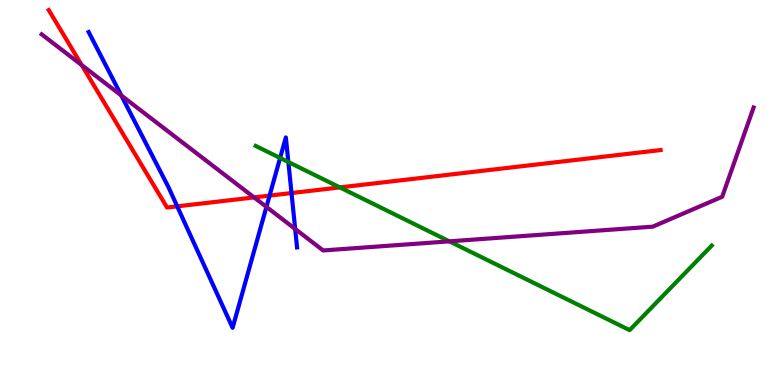[{'lines': ['blue', 'red'], 'intersections': [{'x': 2.29, 'y': 4.64}, {'x': 3.48, 'y': 4.92}, {'x': 3.76, 'y': 4.99}]}, {'lines': ['green', 'red'], 'intersections': [{'x': 4.39, 'y': 5.13}]}, {'lines': ['purple', 'red'], 'intersections': [{'x': 1.05, 'y': 8.31}, {'x': 3.28, 'y': 4.87}]}, {'lines': ['blue', 'green'], 'intersections': [{'x': 3.61, 'y': 5.9}, {'x': 3.72, 'y': 5.79}]}, {'lines': ['blue', 'purple'], 'intersections': [{'x': 1.57, 'y': 7.52}, {'x': 3.44, 'y': 4.63}, {'x': 3.81, 'y': 4.05}]}, {'lines': ['green', 'purple'], 'intersections': [{'x': 5.8, 'y': 3.73}]}]